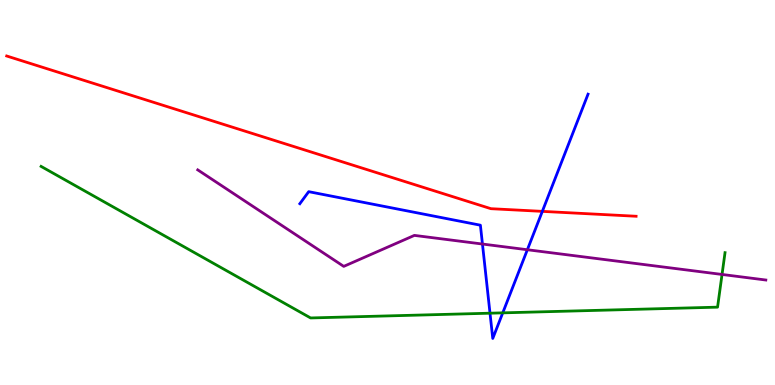[{'lines': ['blue', 'red'], 'intersections': [{'x': 7.0, 'y': 4.51}]}, {'lines': ['green', 'red'], 'intersections': []}, {'lines': ['purple', 'red'], 'intersections': []}, {'lines': ['blue', 'green'], 'intersections': [{'x': 6.32, 'y': 1.87}, {'x': 6.49, 'y': 1.87}]}, {'lines': ['blue', 'purple'], 'intersections': [{'x': 6.23, 'y': 3.66}, {'x': 6.8, 'y': 3.51}]}, {'lines': ['green', 'purple'], 'intersections': [{'x': 9.32, 'y': 2.87}]}]